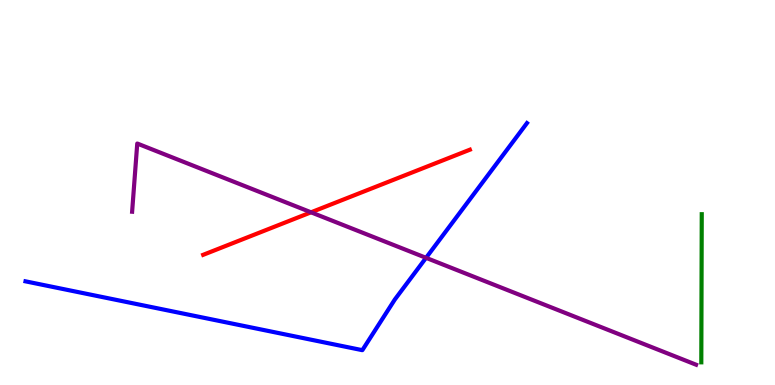[{'lines': ['blue', 'red'], 'intersections': []}, {'lines': ['green', 'red'], 'intersections': []}, {'lines': ['purple', 'red'], 'intersections': [{'x': 4.01, 'y': 4.49}]}, {'lines': ['blue', 'green'], 'intersections': []}, {'lines': ['blue', 'purple'], 'intersections': [{'x': 5.5, 'y': 3.3}]}, {'lines': ['green', 'purple'], 'intersections': []}]